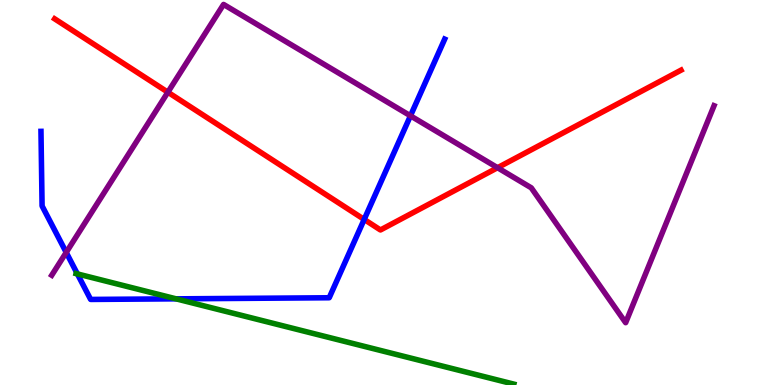[{'lines': ['blue', 'red'], 'intersections': [{'x': 4.7, 'y': 4.3}]}, {'lines': ['green', 'red'], 'intersections': []}, {'lines': ['purple', 'red'], 'intersections': [{'x': 2.17, 'y': 7.6}, {'x': 6.42, 'y': 5.64}]}, {'lines': ['blue', 'green'], 'intersections': [{'x': 0.999, 'y': 2.89}, {'x': 2.27, 'y': 2.24}]}, {'lines': ['blue', 'purple'], 'intersections': [{'x': 0.854, 'y': 3.44}, {'x': 5.3, 'y': 6.99}]}, {'lines': ['green', 'purple'], 'intersections': []}]